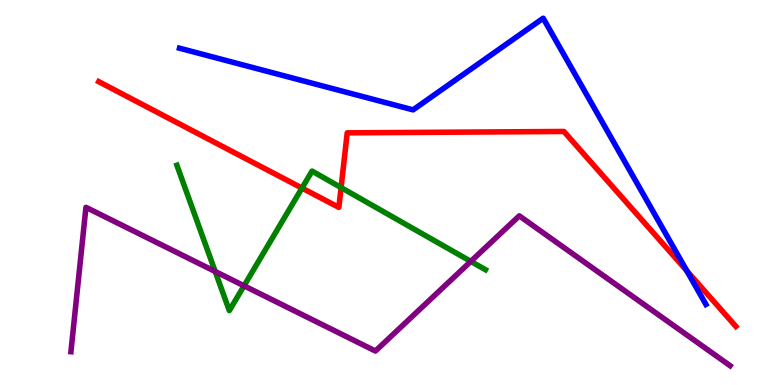[{'lines': ['blue', 'red'], 'intersections': [{'x': 8.86, 'y': 2.97}]}, {'lines': ['green', 'red'], 'intersections': [{'x': 3.9, 'y': 5.12}, {'x': 4.4, 'y': 5.13}]}, {'lines': ['purple', 'red'], 'intersections': []}, {'lines': ['blue', 'green'], 'intersections': []}, {'lines': ['blue', 'purple'], 'intersections': []}, {'lines': ['green', 'purple'], 'intersections': [{'x': 2.78, 'y': 2.95}, {'x': 3.15, 'y': 2.58}, {'x': 6.08, 'y': 3.21}]}]